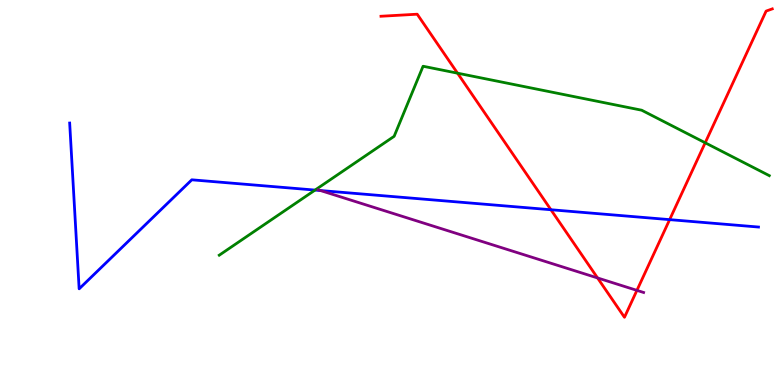[{'lines': ['blue', 'red'], 'intersections': [{'x': 7.11, 'y': 4.55}, {'x': 8.64, 'y': 4.3}]}, {'lines': ['green', 'red'], 'intersections': [{'x': 5.9, 'y': 8.1}, {'x': 9.1, 'y': 6.29}]}, {'lines': ['purple', 'red'], 'intersections': [{'x': 7.71, 'y': 2.78}, {'x': 8.22, 'y': 2.46}]}, {'lines': ['blue', 'green'], 'intersections': [{'x': 4.07, 'y': 5.06}]}, {'lines': ['blue', 'purple'], 'intersections': [{'x': 4.14, 'y': 5.05}]}, {'lines': ['green', 'purple'], 'intersections': []}]